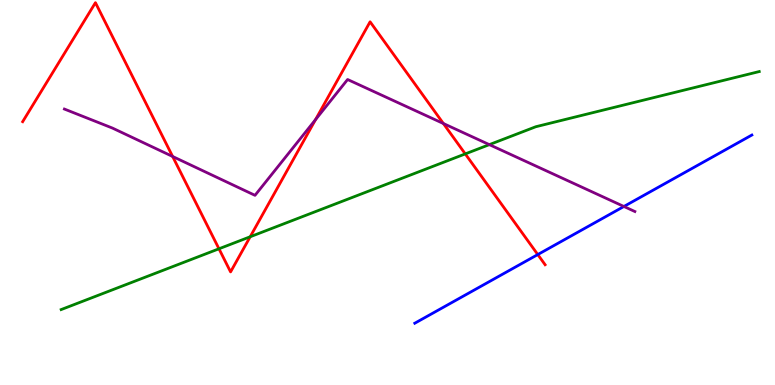[{'lines': ['blue', 'red'], 'intersections': [{'x': 6.94, 'y': 3.39}]}, {'lines': ['green', 'red'], 'intersections': [{'x': 2.83, 'y': 3.54}, {'x': 3.23, 'y': 3.85}, {'x': 6.0, 'y': 6.0}]}, {'lines': ['purple', 'red'], 'intersections': [{'x': 2.23, 'y': 5.94}, {'x': 4.07, 'y': 6.89}, {'x': 5.72, 'y': 6.79}]}, {'lines': ['blue', 'green'], 'intersections': []}, {'lines': ['blue', 'purple'], 'intersections': [{'x': 8.05, 'y': 4.64}]}, {'lines': ['green', 'purple'], 'intersections': [{'x': 6.31, 'y': 6.24}]}]